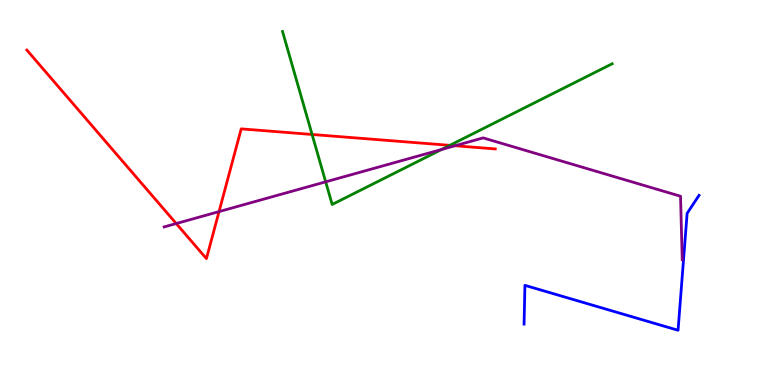[{'lines': ['blue', 'red'], 'intersections': []}, {'lines': ['green', 'red'], 'intersections': [{'x': 4.03, 'y': 6.51}, {'x': 5.8, 'y': 6.22}]}, {'lines': ['purple', 'red'], 'intersections': [{'x': 2.27, 'y': 4.19}, {'x': 2.83, 'y': 4.5}, {'x': 5.87, 'y': 6.21}]}, {'lines': ['blue', 'green'], 'intersections': []}, {'lines': ['blue', 'purple'], 'intersections': []}, {'lines': ['green', 'purple'], 'intersections': [{'x': 4.2, 'y': 5.28}, {'x': 5.7, 'y': 6.12}]}]